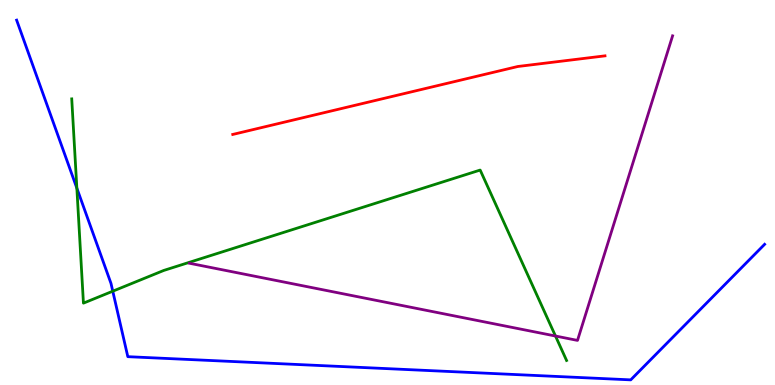[{'lines': ['blue', 'red'], 'intersections': []}, {'lines': ['green', 'red'], 'intersections': []}, {'lines': ['purple', 'red'], 'intersections': []}, {'lines': ['blue', 'green'], 'intersections': [{'x': 0.992, 'y': 5.11}, {'x': 1.46, 'y': 2.44}]}, {'lines': ['blue', 'purple'], 'intersections': []}, {'lines': ['green', 'purple'], 'intersections': [{'x': 7.17, 'y': 1.27}]}]